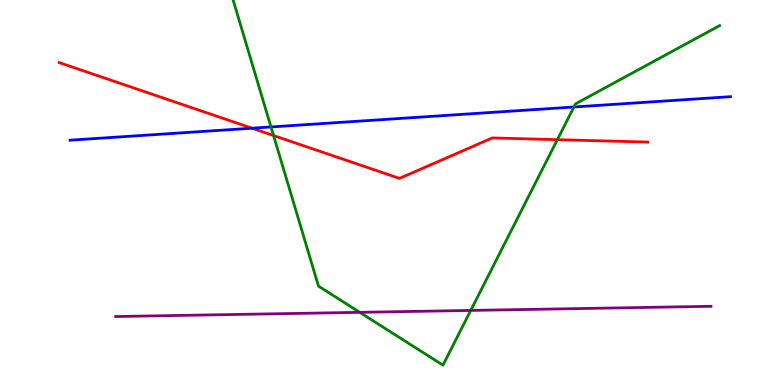[{'lines': ['blue', 'red'], 'intersections': [{'x': 3.25, 'y': 6.67}]}, {'lines': ['green', 'red'], 'intersections': [{'x': 3.53, 'y': 6.48}, {'x': 7.19, 'y': 6.37}]}, {'lines': ['purple', 'red'], 'intersections': []}, {'lines': ['blue', 'green'], 'intersections': [{'x': 3.5, 'y': 6.7}, {'x': 7.41, 'y': 7.22}]}, {'lines': ['blue', 'purple'], 'intersections': []}, {'lines': ['green', 'purple'], 'intersections': [{'x': 4.64, 'y': 1.89}, {'x': 6.07, 'y': 1.94}]}]